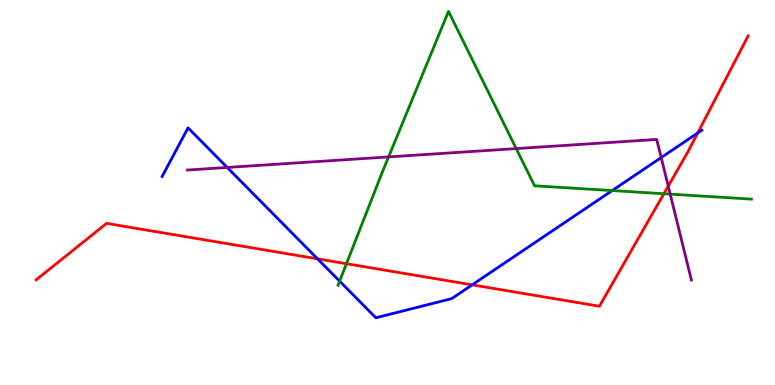[{'lines': ['blue', 'red'], 'intersections': [{'x': 4.1, 'y': 3.28}, {'x': 6.09, 'y': 2.6}, {'x': 9.0, 'y': 6.54}]}, {'lines': ['green', 'red'], 'intersections': [{'x': 4.47, 'y': 3.15}, {'x': 8.57, 'y': 4.97}]}, {'lines': ['purple', 'red'], 'intersections': [{'x': 8.62, 'y': 5.17}]}, {'lines': ['blue', 'green'], 'intersections': [{'x': 4.38, 'y': 2.7}, {'x': 7.9, 'y': 5.05}]}, {'lines': ['blue', 'purple'], 'intersections': [{'x': 2.93, 'y': 5.65}, {'x': 8.53, 'y': 5.91}]}, {'lines': ['green', 'purple'], 'intersections': [{'x': 5.01, 'y': 5.92}, {'x': 6.66, 'y': 6.14}, {'x': 8.65, 'y': 4.96}]}]